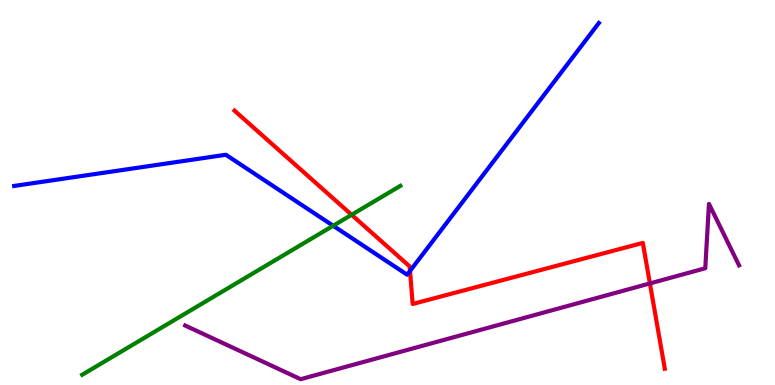[{'lines': ['blue', 'red'], 'intersections': [{'x': 5.29, 'y': 2.96}]}, {'lines': ['green', 'red'], 'intersections': [{'x': 4.54, 'y': 4.42}]}, {'lines': ['purple', 'red'], 'intersections': [{'x': 8.39, 'y': 2.64}]}, {'lines': ['blue', 'green'], 'intersections': [{'x': 4.3, 'y': 4.14}]}, {'lines': ['blue', 'purple'], 'intersections': []}, {'lines': ['green', 'purple'], 'intersections': []}]